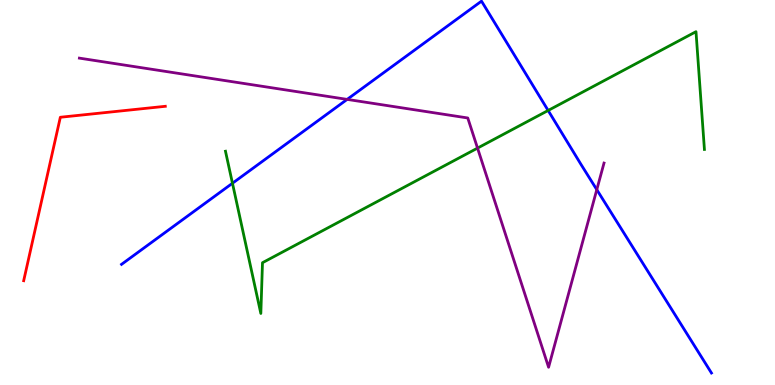[{'lines': ['blue', 'red'], 'intersections': []}, {'lines': ['green', 'red'], 'intersections': []}, {'lines': ['purple', 'red'], 'intersections': []}, {'lines': ['blue', 'green'], 'intersections': [{'x': 3.0, 'y': 5.24}, {'x': 7.07, 'y': 7.13}]}, {'lines': ['blue', 'purple'], 'intersections': [{'x': 4.48, 'y': 7.42}, {'x': 7.7, 'y': 5.07}]}, {'lines': ['green', 'purple'], 'intersections': [{'x': 6.16, 'y': 6.15}]}]